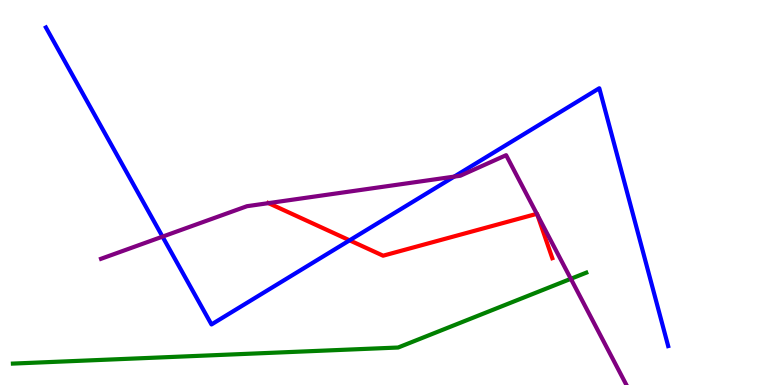[{'lines': ['blue', 'red'], 'intersections': [{'x': 4.51, 'y': 3.76}]}, {'lines': ['green', 'red'], 'intersections': []}, {'lines': ['purple', 'red'], 'intersections': [{'x': 3.46, 'y': 4.72}, {'x': 6.93, 'y': 4.45}, {'x': 6.93, 'y': 4.42}]}, {'lines': ['blue', 'green'], 'intersections': []}, {'lines': ['blue', 'purple'], 'intersections': [{'x': 2.1, 'y': 3.85}, {'x': 5.86, 'y': 5.41}]}, {'lines': ['green', 'purple'], 'intersections': [{'x': 7.37, 'y': 2.76}]}]